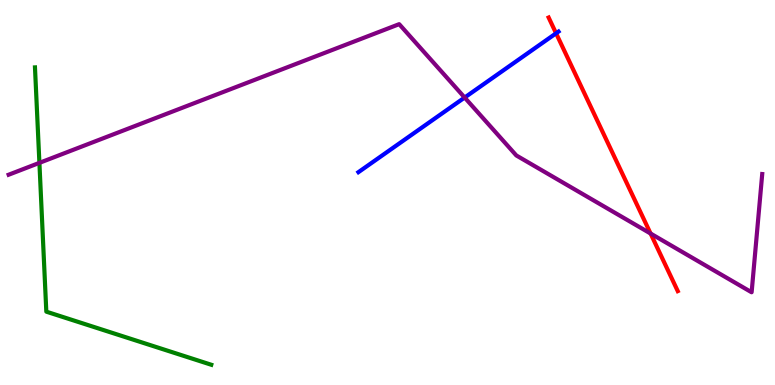[{'lines': ['blue', 'red'], 'intersections': [{'x': 7.18, 'y': 9.13}]}, {'lines': ['green', 'red'], 'intersections': []}, {'lines': ['purple', 'red'], 'intersections': [{'x': 8.39, 'y': 3.93}]}, {'lines': ['blue', 'green'], 'intersections': []}, {'lines': ['blue', 'purple'], 'intersections': [{'x': 6.0, 'y': 7.47}]}, {'lines': ['green', 'purple'], 'intersections': [{'x': 0.508, 'y': 5.77}]}]